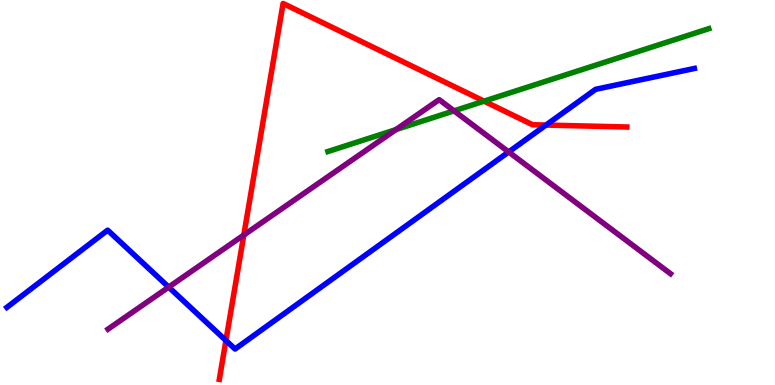[{'lines': ['blue', 'red'], 'intersections': [{'x': 2.92, 'y': 1.16}, {'x': 7.05, 'y': 6.75}]}, {'lines': ['green', 'red'], 'intersections': [{'x': 6.25, 'y': 7.37}]}, {'lines': ['purple', 'red'], 'intersections': [{'x': 3.15, 'y': 3.9}]}, {'lines': ['blue', 'green'], 'intersections': []}, {'lines': ['blue', 'purple'], 'intersections': [{'x': 2.18, 'y': 2.54}, {'x': 6.56, 'y': 6.05}]}, {'lines': ['green', 'purple'], 'intersections': [{'x': 5.11, 'y': 6.63}, {'x': 5.86, 'y': 7.12}]}]